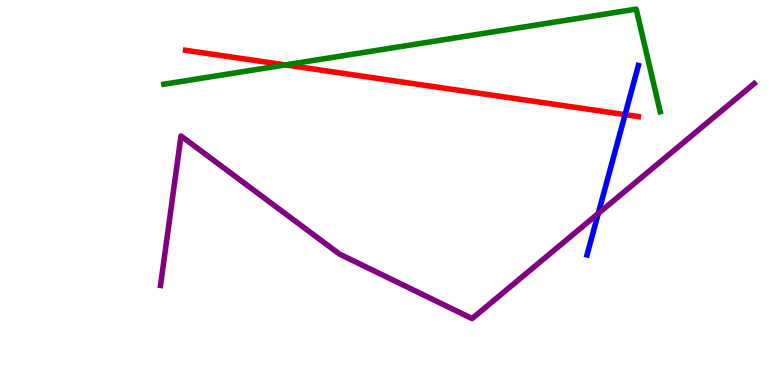[{'lines': ['blue', 'red'], 'intersections': [{'x': 8.07, 'y': 7.02}]}, {'lines': ['green', 'red'], 'intersections': [{'x': 3.68, 'y': 8.31}]}, {'lines': ['purple', 'red'], 'intersections': []}, {'lines': ['blue', 'green'], 'intersections': []}, {'lines': ['blue', 'purple'], 'intersections': [{'x': 7.72, 'y': 4.45}]}, {'lines': ['green', 'purple'], 'intersections': []}]